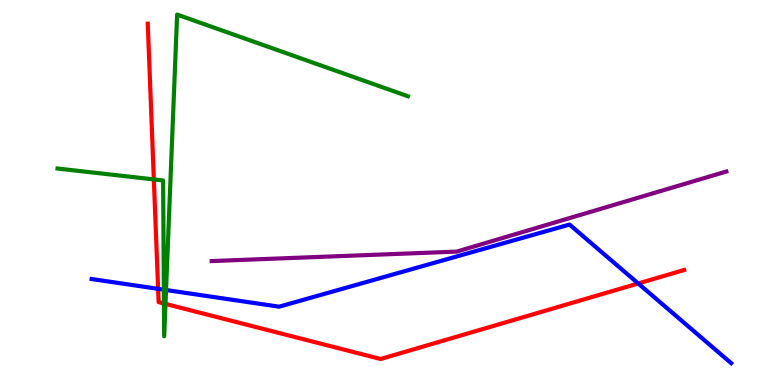[{'lines': ['blue', 'red'], 'intersections': [{'x': 2.04, 'y': 2.5}, {'x': 8.24, 'y': 2.64}]}, {'lines': ['green', 'red'], 'intersections': [{'x': 1.98, 'y': 5.34}, {'x': 2.12, 'y': 2.12}, {'x': 2.14, 'y': 2.11}]}, {'lines': ['purple', 'red'], 'intersections': []}, {'lines': ['blue', 'green'], 'intersections': [{'x': 2.11, 'y': 2.48}, {'x': 2.14, 'y': 2.47}]}, {'lines': ['blue', 'purple'], 'intersections': []}, {'lines': ['green', 'purple'], 'intersections': []}]